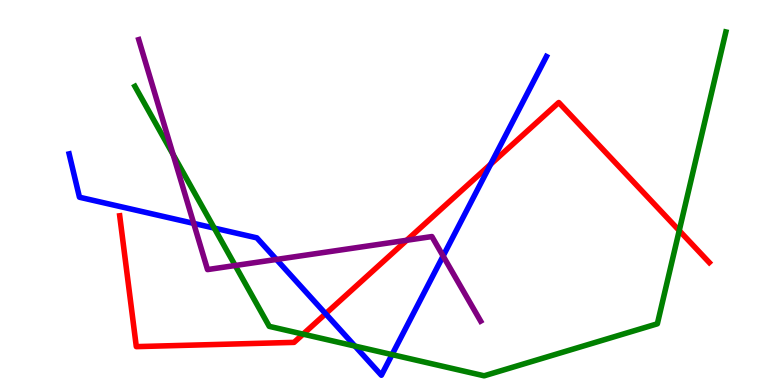[{'lines': ['blue', 'red'], 'intersections': [{'x': 4.2, 'y': 1.85}, {'x': 6.33, 'y': 5.73}]}, {'lines': ['green', 'red'], 'intersections': [{'x': 3.91, 'y': 1.32}, {'x': 8.76, 'y': 4.01}]}, {'lines': ['purple', 'red'], 'intersections': [{'x': 5.25, 'y': 3.76}]}, {'lines': ['blue', 'green'], 'intersections': [{'x': 2.76, 'y': 4.08}, {'x': 4.58, 'y': 1.01}, {'x': 5.06, 'y': 0.789}]}, {'lines': ['blue', 'purple'], 'intersections': [{'x': 2.5, 'y': 4.2}, {'x': 3.57, 'y': 3.26}, {'x': 5.72, 'y': 3.35}]}, {'lines': ['green', 'purple'], 'intersections': [{'x': 2.23, 'y': 5.98}, {'x': 3.03, 'y': 3.1}]}]